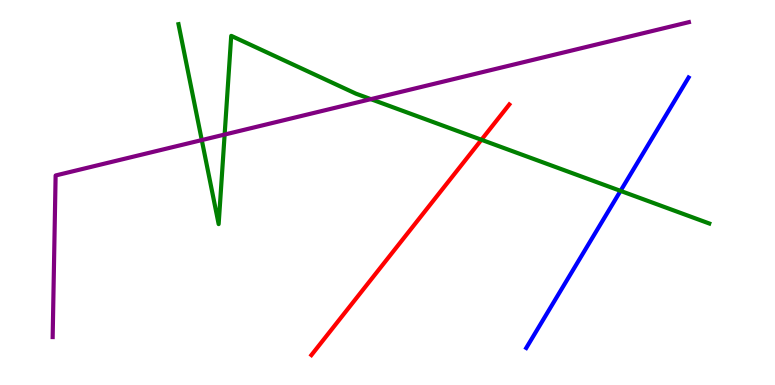[{'lines': ['blue', 'red'], 'intersections': []}, {'lines': ['green', 'red'], 'intersections': [{'x': 6.21, 'y': 6.37}]}, {'lines': ['purple', 'red'], 'intersections': []}, {'lines': ['blue', 'green'], 'intersections': [{'x': 8.01, 'y': 5.04}]}, {'lines': ['blue', 'purple'], 'intersections': []}, {'lines': ['green', 'purple'], 'intersections': [{'x': 2.6, 'y': 6.36}, {'x': 2.9, 'y': 6.51}, {'x': 4.79, 'y': 7.42}]}]